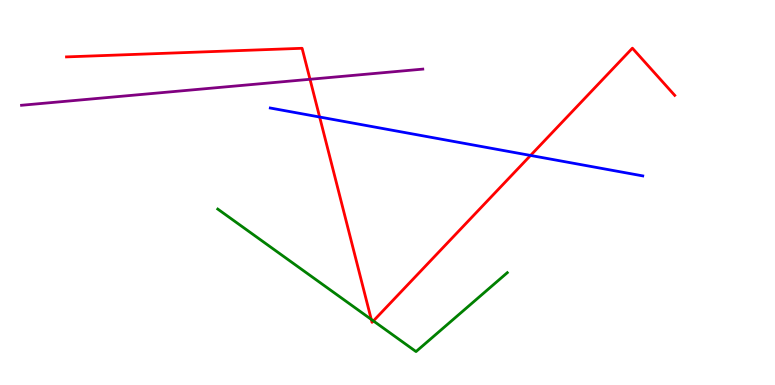[{'lines': ['blue', 'red'], 'intersections': [{'x': 4.12, 'y': 6.96}, {'x': 6.85, 'y': 5.96}]}, {'lines': ['green', 'red'], 'intersections': [{'x': 4.79, 'y': 1.7}, {'x': 4.82, 'y': 1.66}]}, {'lines': ['purple', 'red'], 'intersections': [{'x': 4.0, 'y': 7.94}]}, {'lines': ['blue', 'green'], 'intersections': []}, {'lines': ['blue', 'purple'], 'intersections': []}, {'lines': ['green', 'purple'], 'intersections': []}]